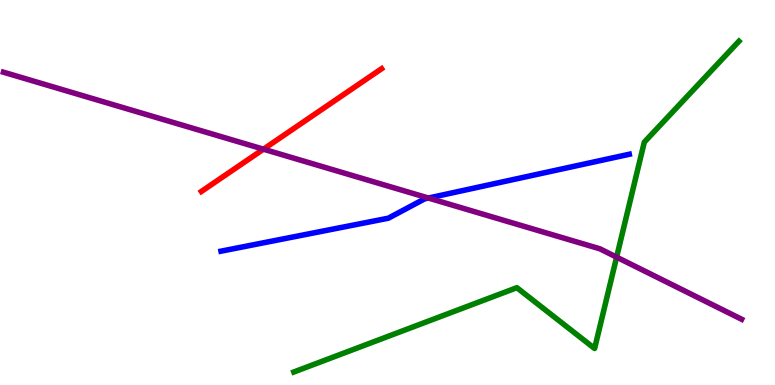[{'lines': ['blue', 'red'], 'intersections': []}, {'lines': ['green', 'red'], 'intersections': []}, {'lines': ['purple', 'red'], 'intersections': [{'x': 3.4, 'y': 6.13}]}, {'lines': ['blue', 'green'], 'intersections': []}, {'lines': ['blue', 'purple'], 'intersections': [{'x': 5.53, 'y': 4.86}]}, {'lines': ['green', 'purple'], 'intersections': [{'x': 7.96, 'y': 3.32}]}]